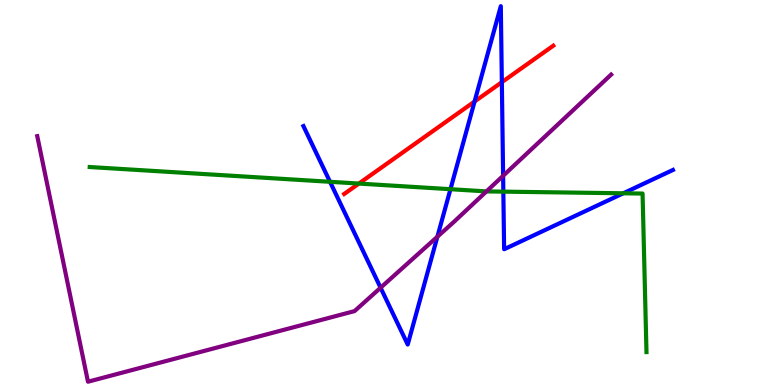[{'lines': ['blue', 'red'], 'intersections': [{'x': 6.12, 'y': 7.36}, {'x': 6.48, 'y': 7.87}]}, {'lines': ['green', 'red'], 'intersections': [{'x': 4.63, 'y': 5.23}]}, {'lines': ['purple', 'red'], 'intersections': []}, {'lines': ['blue', 'green'], 'intersections': [{'x': 4.26, 'y': 5.28}, {'x': 5.81, 'y': 5.09}, {'x': 6.49, 'y': 5.02}, {'x': 8.04, 'y': 4.98}]}, {'lines': ['blue', 'purple'], 'intersections': [{'x': 4.91, 'y': 2.53}, {'x': 5.64, 'y': 3.85}, {'x': 6.49, 'y': 5.43}]}, {'lines': ['green', 'purple'], 'intersections': [{'x': 6.28, 'y': 5.03}]}]